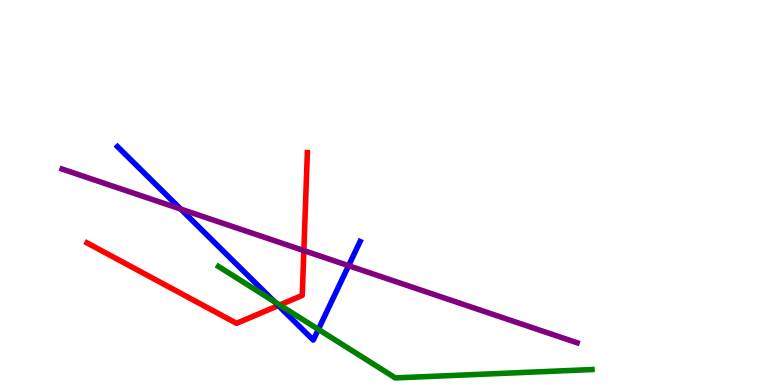[{'lines': ['blue', 'red'], 'intersections': [{'x': 3.59, 'y': 2.06}]}, {'lines': ['green', 'red'], 'intersections': [{'x': 3.61, 'y': 2.08}]}, {'lines': ['purple', 'red'], 'intersections': [{'x': 3.92, 'y': 3.49}]}, {'lines': ['blue', 'green'], 'intersections': [{'x': 3.54, 'y': 2.16}, {'x': 4.11, 'y': 1.44}]}, {'lines': ['blue', 'purple'], 'intersections': [{'x': 2.33, 'y': 4.57}, {'x': 4.5, 'y': 3.1}]}, {'lines': ['green', 'purple'], 'intersections': []}]